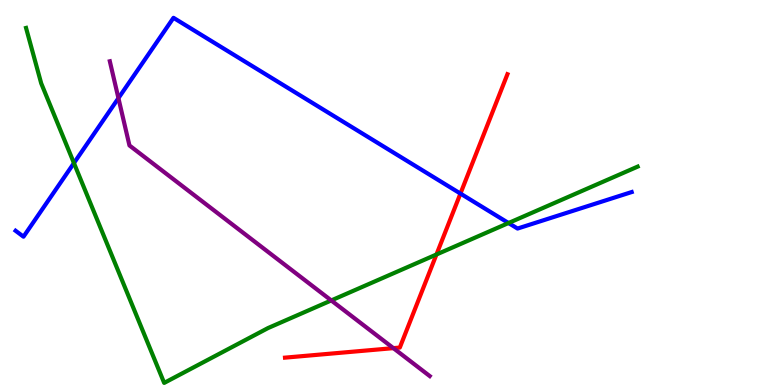[{'lines': ['blue', 'red'], 'intersections': [{'x': 5.94, 'y': 4.97}]}, {'lines': ['green', 'red'], 'intersections': [{'x': 5.63, 'y': 3.39}]}, {'lines': ['purple', 'red'], 'intersections': [{'x': 5.08, 'y': 0.958}]}, {'lines': ['blue', 'green'], 'intersections': [{'x': 0.954, 'y': 5.76}, {'x': 6.56, 'y': 4.21}]}, {'lines': ['blue', 'purple'], 'intersections': [{'x': 1.53, 'y': 7.45}]}, {'lines': ['green', 'purple'], 'intersections': [{'x': 4.27, 'y': 2.2}]}]